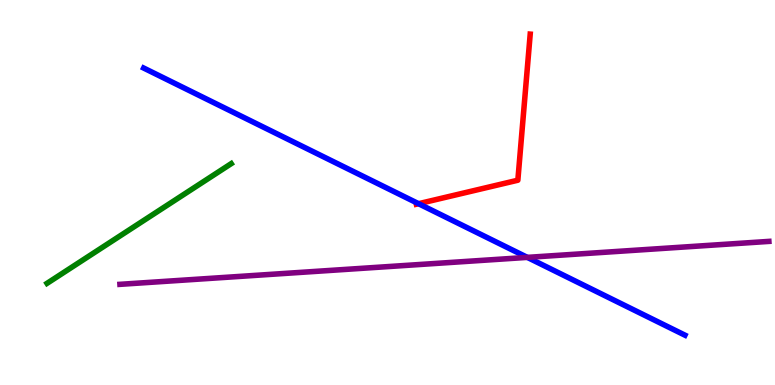[{'lines': ['blue', 'red'], 'intersections': [{'x': 5.4, 'y': 4.71}]}, {'lines': ['green', 'red'], 'intersections': []}, {'lines': ['purple', 'red'], 'intersections': []}, {'lines': ['blue', 'green'], 'intersections': []}, {'lines': ['blue', 'purple'], 'intersections': [{'x': 6.8, 'y': 3.31}]}, {'lines': ['green', 'purple'], 'intersections': []}]